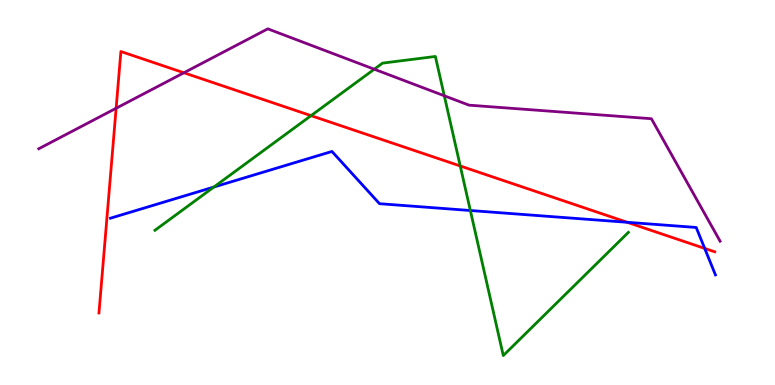[{'lines': ['blue', 'red'], 'intersections': [{'x': 8.09, 'y': 4.23}, {'x': 9.09, 'y': 3.55}]}, {'lines': ['green', 'red'], 'intersections': [{'x': 4.01, 'y': 7.0}, {'x': 5.94, 'y': 5.69}]}, {'lines': ['purple', 'red'], 'intersections': [{'x': 1.5, 'y': 7.19}, {'x': 2.37, 'y': 8.11}]}, {'lines': ['blue', 'green'], 'intersections': [{'x': 2.76, 'y': 5.14}, {'x': 6.07, 'y': 4.53}]}, {'lines': ['blue', 'purple'], 'intersections': []}, {'lines': ['green', 'purple'], 'intersections': [{'x': 4.83, 'y': 8.2}, {'x': 5.73, 'y': 7.51}]}]